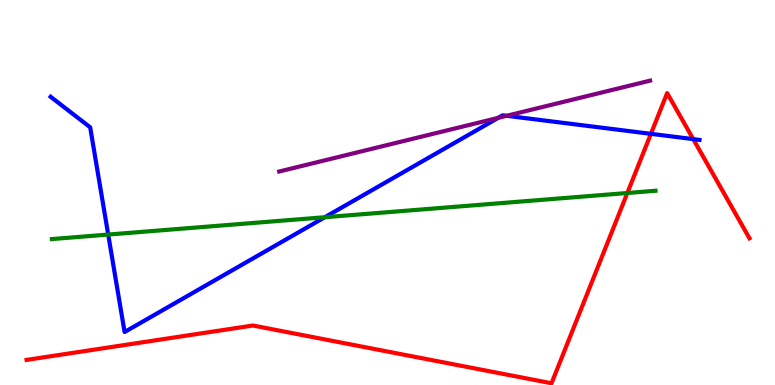[{'lines': ['blue', 'red'], 'intersections': [{'x': 8.4, 'y': 6.52}, {'x': 8.95, 'y': 6.39}]}, {'lines': ['green', 'red'], 'intersections': [{'x': 8.09, 'y': 4.99}]}, {'lines': ['purple', 'red'], 'intersections': []}, {'lines': ['blue', 'green'], 'intersections': [{'x': 1.4, 'y': 3.91}, {'x': 4.19, 'y': 4.36}]}, {'lines': ['blue', 'purple'], 'intersections': [{'x': 6.43, 'y': 6.94}, {'x': 6.54, 'y': 6.99}]}, {'lines': ['green', 'purple'], 'intersections': []}]